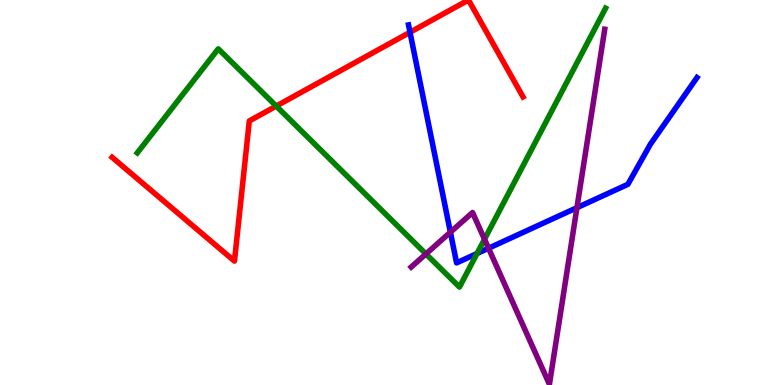[{'lines': ['blue', 'red'], 'intersections': [{'x': 5.29, 'y': 9.16}]}, {'lines': ['green', 'red'], 'intersections': [{'x': 3.56, 'y': 7.24}]}, {'lines': ['purple', 'red'], 'intersections': []}, {'lines': ['blue', 'green'], 'intersections': [{'x': 6.16, 'y': 3.42}]}, {'lines': ['blue', 'purple'], 'intersections': [{'x': 5.81, 'y': 3.97}, {'x': 6.3, 'y': 3.55}, {'x': 7.44, 'y': 4.61}]}, {'lines': ['green', 'purple'], 'intersections': [{'x': 5.5, 'y': 3.4}, {'x': 6.25, 'y': 3.79}]}]